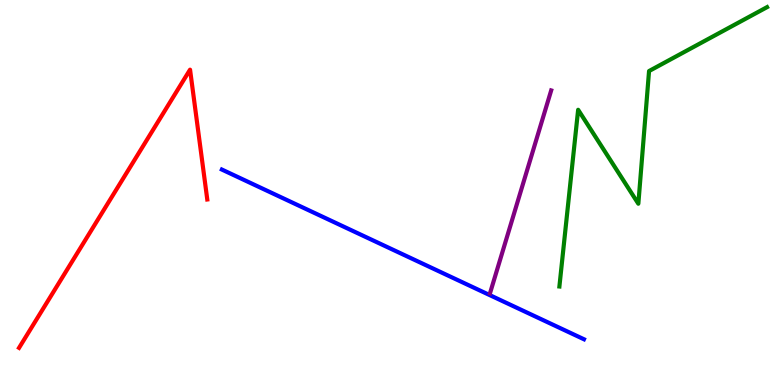[{'lines': ['blue', 'red'], 'intersections': []}, {'lines': ['green', 'red'], 'intersections': []}, {'lines': ['purple', 'red'], 'intersections': []}, {'lines': ['blue', 'green'], 'intersections': []}, {'lines': ['blue', 'purple'], 'intersections': []}, {'lines': ['green', 'purple'], 'intersections': []}]